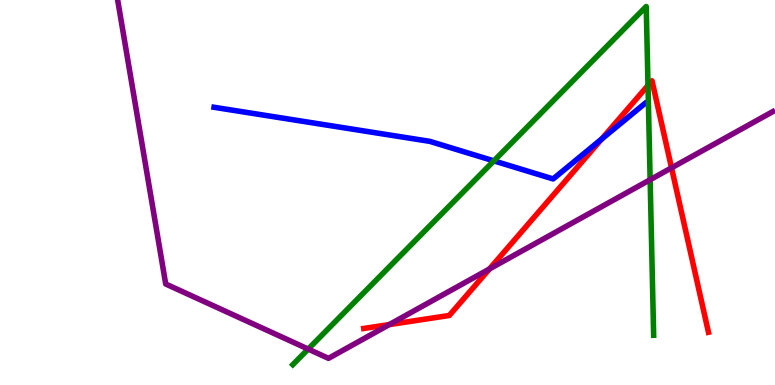[{'lines': ['blue', 'red'], 'intersections': [{'x': 7.76, 'y': 6.39}]}, {'lines': ['green', 'red'], 'intersections': [{'x': 8.36, 'y': 7.78}]}, {'lines': ['purple', 'red'], 'intersections': [{'x': 5.02, 'y': 1.57}, {'x': 6.32, 'y': 3.01}, {'x': 8.67, 'y': 5.64}]}, {'lines': ['blue', 'green'], 'intersections': [{'x': 6.37, 'y': 5.82}]}, {'lines': ['blue', 'purple'], 'intersections': []}, {'lines': ['green', 'purple'], 'intersections': [{'x': 3.98, 'y': 0.933}, {'x': 8.39, 'y': 5.33}]}]